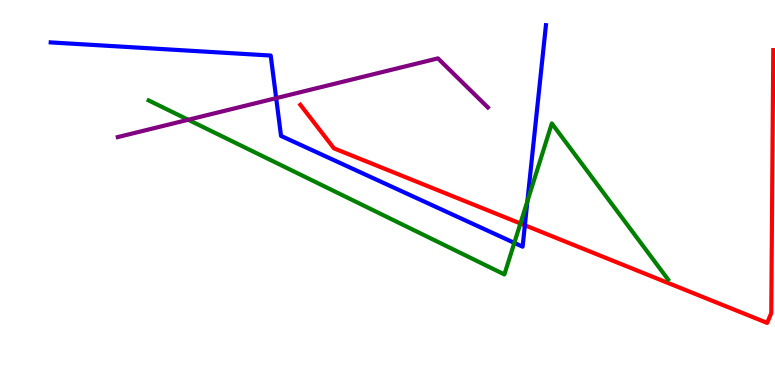[{'lines': ['blue', 'red'], 'intersections': [{'x': 6.77, 'y': 4.15}]}, {'lines': ['green', 'red'], 'intersections': [{'x': 6.71, 'y': 4.2}]}, {'lines': ['purple', 'red'], 'intersections': []}, {'lines': ['blue', 'green'], 'intersections': [{'x': 6.64, 'y': 3.69}, {'x': 6.81, 'y': 4.77}]}, {'lines': ['blue', 'purple'], 'intersections': [{'x': 3.56, 'y': 7.45}]}, {'lines': ['green', 'purple'], 'intersections': [{'x': 2.43, 'y': 6.89}]}]